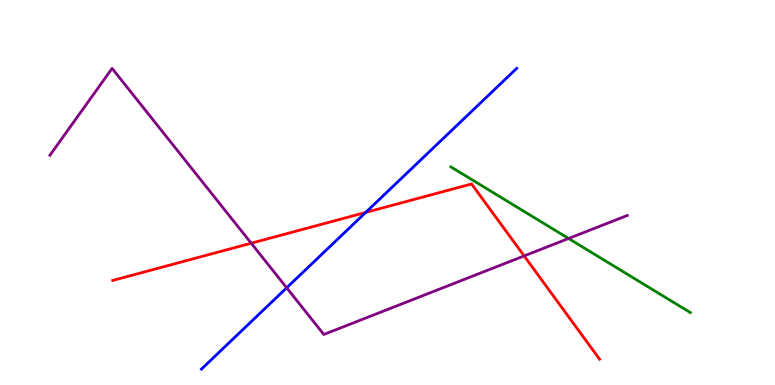[{'lines': ['blue', 'red'], 'intersections': [{'x': 4.72, 'y': 4.48}]}, {'lines': ['green', 'red'], 'intersections': []}, {'lines': ['purple', 'red'], 'intersections': [{'x': 3.24, 'y': 3.68}, {'x': 6.76, 'y': 3.35}]}, {'lines': ['blue', 'green'], 'intersections': []}, {'lines': ['blue', 'purple'], 'intersections': [{'x': 3.7, 'y': 2.52}]}, {'lines': ['green', 'purple'], 'intersections': [{'x': 7.34, 'y': 3.81}]}]